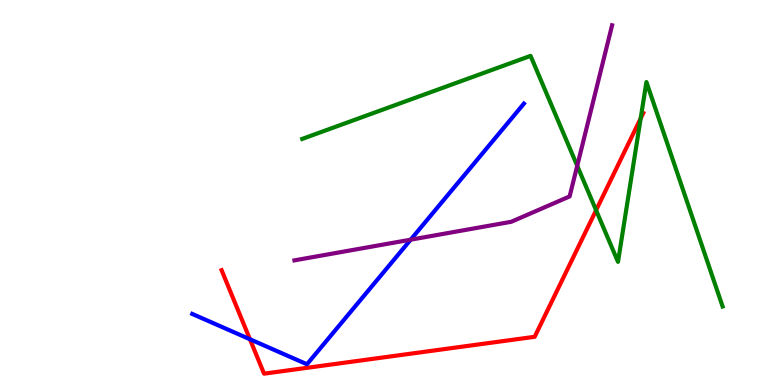[{'lines': ['blue', 'red'], 'intersections': [{'x': 3.22, 'y': 1.19}]}, {'lines': ['green', 'red'], 'intersections': [{'x': 7.69, 'y': 4.54}, {'x': 8.27, 'y': 6.92}]}, {'lines': ['purple', 'red'], 'intersections': []}, {'lines': ['blue', 'green'], 'intersections': []}, {'lines': ['blue', 'purple'], 'intersections': [{'x': 5.3, 'y': 3.77}]}, {'lines': ['green', 'purple'], 'intersections': [{'x': 7.45, 'y': 5.69}]}]